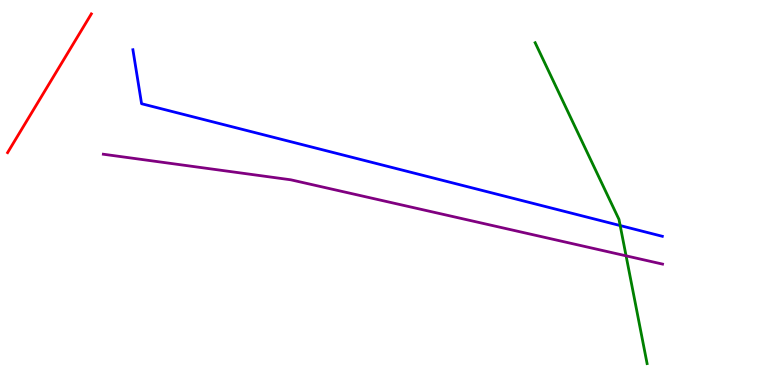[{'lines': ['blue', 'red'], 'intersections': []}, {'lines': ['green', 'red'], 'intersections': []}, {'lines': ['purple', 'red'], 'intersections': []}, {'lines': ['blue', 'green'], 'intersections': [{'x': 8.0, 'y': 4.14}]}, {'lines': ['blue', 'purple'], 'intersections': []}, {'lines': ['green', 'purple'], 'intersections': [{'x': 8.08, 'y': 3.35}]}]